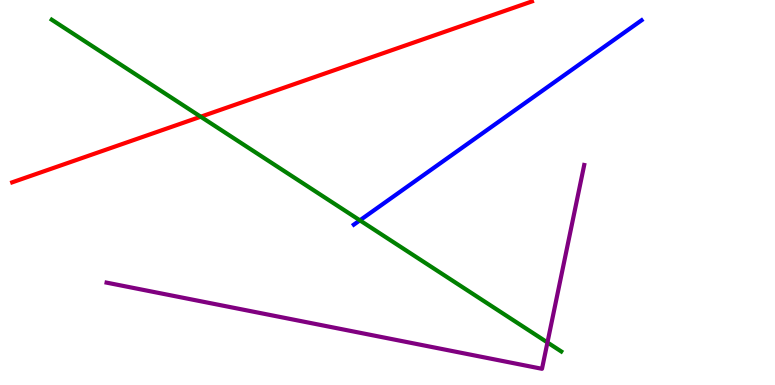[{'lines': ['blue', 'red'], 'intersections': []}, {'lines': ['green', 'red'], 'intersections': [{'x': 2.59, 'y': 6.97}]}, {'lines': ['purple', 'red'], 'intersections': []}, {'lines': ['blue', 'green'], 'intersections': [{'x': 4.64, 'y': 4.28}]}, {'lines': ['blue', 'purple'], 'intersections': []}, {'lines': ['green', 'purple'], 'intersections': [{'x': 7.06, 'y': 1.1}]}]